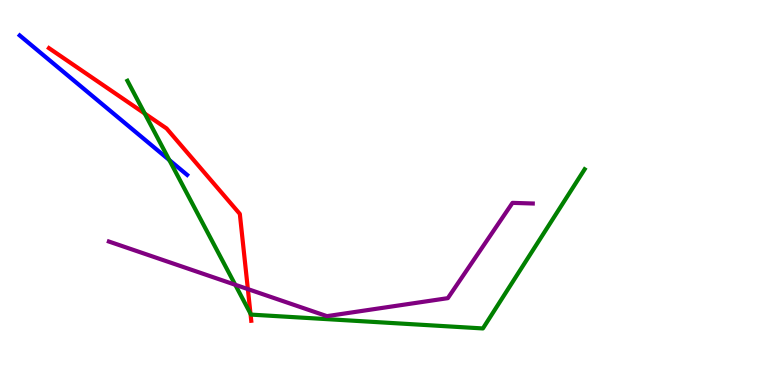[{'lines': ['blue', 'red'], 'intersections': []}, {'lines': ['green', 'red'], 'intersections': [{'x': 1.87, 'y': 7.05}, {'x': 3.23, 'y': 1.85}]}, {'lines': ['purple', 'red'], 'intersections': [{'x': 3.2, 'y': 2.49}]}, {'lines': ['blue', 'green'], 'intersections': [{'x': 2.18, 'y': 5.84}]}, {'lines': ['blue', 'purple'], 'intersections': []}, {'lines': ['green', 'purple'], 'intersections': [{'x': 3.04, 'y': 2.6}]}]